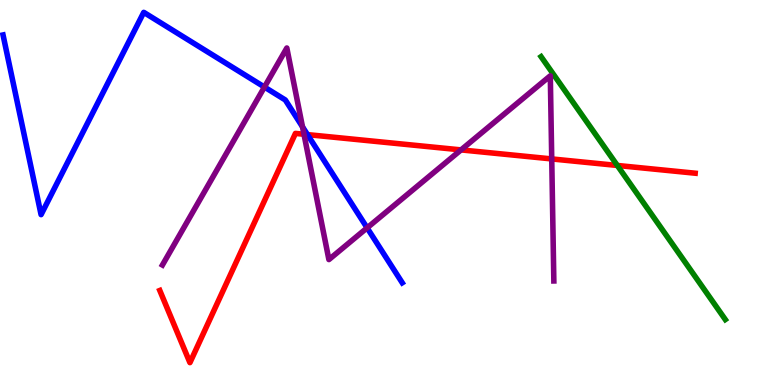[{'lines': ['blue', 'red'], 'intersections': [{'x': 3.97, 'y': 6.5}]}, {'lines': ['green', 'red'], 'intersections': [{'x': 7.97, 'y': 5.7}]}, {'lines': ['purple', 'red'], 'intersections': [{'x': 3.92, 'y': 6.51}, {'x': 5.95, 'y': 6.11}, {'x': 7.12, 'y': 5.87}]}, {'lines': ['blue', 'green'], 'intersections': []}, {'lines': ['blue', 'purple'], 'intersections': [{'x': 3.41, 'y': 7.74}, {'x': 3.9, 'y': 6.71}, {'x': 4.74, 'y': 4.08}]}, {'lines': ['green', 'purple'], 'intersections': []}]